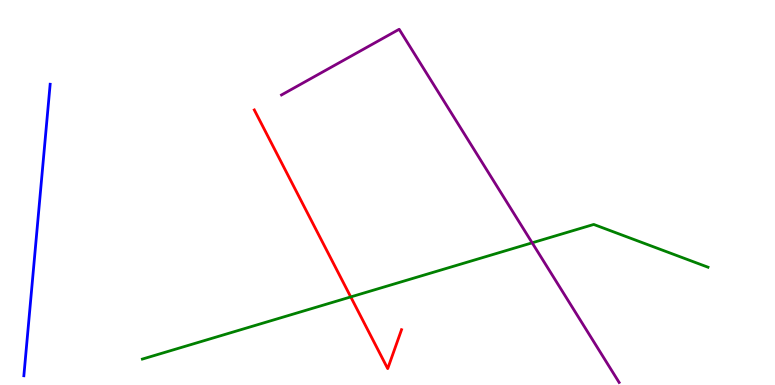[{'lines': ['blue', 'red'], 'intersections': []}, {'lines': ['green', 'red'], 'intersections': [{'x': 4.53, 'y': 2.29}]}, {'lines': ['purple', 'red'], 'intersections': []}, {'lines': ['blue', 'green'], 'intersections': []}, {'lines': ['blue', 'purple'], 'intersections': []}, {'lines': ['green', 'purple'], 'intersections': [{'x': 6.87, 'y': 3.69}]}]